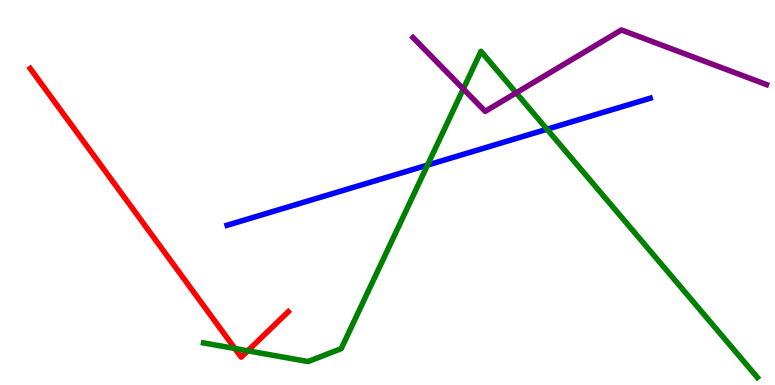[{'lines': ['blue', 'red'], 'intersections': []}, {'lines': ['green', 'red'], 'intersections': [{'x': 3.03, 'y': 0.948}, {'x': 3.2, 'y': 0.888}]}, {'lines': ['purple', 'red'], 'intersections': []}, {'lines': ['blue', 'green'], 'intersections': [{'x': 5.52, 'y': 5.71}, {'x': 7.06, 'y': 6.64}]}, {'lines': ['blue', 'purple'], 'intersections': []}, {'lines': ['green', 'purple'], 'intersections': [{'x': 5.98, 'y': 7.69}, {'x': 6.66, 'y': 7.59}]}]